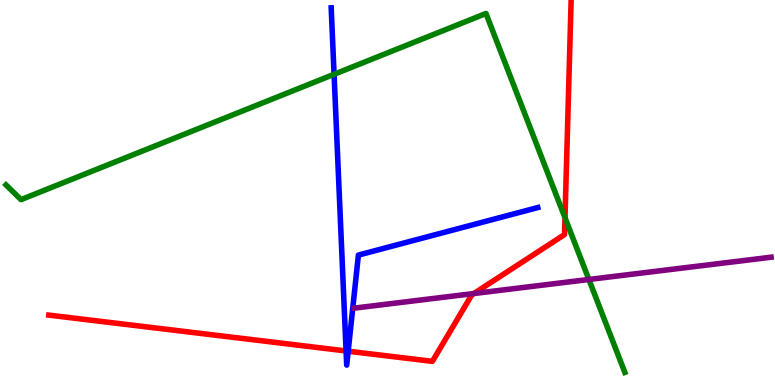[{'lines': ['blue', 'red'], 'intersections': [{'x': 4.47, 'y': 0.884}, {'x': 4.49, 'y': 0.878}]}, {'lines': ['green', 'red'], 'intersections': [{'x': 7.29, 'y': 4.34}]}, {'lines': ['purple', 'red'], 'intersections': [{'x': 6.11, 'y': 2.38}]}, {'lines': ['blue', 'green'], 'intersections': [{'x': 4.31, 'y': 8.07}]}, {'lines': ['blue', 'purple'], 'intersections': []}, {'lines': ['green', 'purple'], 'intersections': [{'x': 7.6, 'y': 2.74}]}]